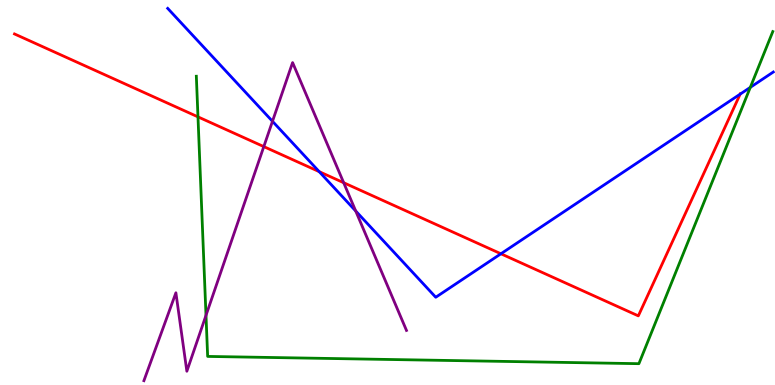[{'lines': ['blue', 'red'], 'intersections': [{'x': 4.12, 'y': 5.54}, {'x': 6.46, 'y': 3.41}, {'x': 9.55, 'y': 7.56}]}, {'lines': ['green', 'red'], 'intersections': [{'x': 2.55, 'y': 6.96}]}, {'lines': ['purple', 'red'], 'intersections': [{'x': 3.4, 'y': 6.19}, {'x': 4.43, 'y': 5.25}]}, {'lines': ['blue', 'green'], 'intersections': [{'x': 9.68, 'y': 7.73}]}, {'lines': ['blue', 'purple'], 'intersections': [{'x': 3.52, 'y': 6.85}, {'x': 4.59, 'y': 4.52}]}, {'lines': ['green', 'purple'], 'intersections': [{'x': 2.66, 'y': 1.81}]}]